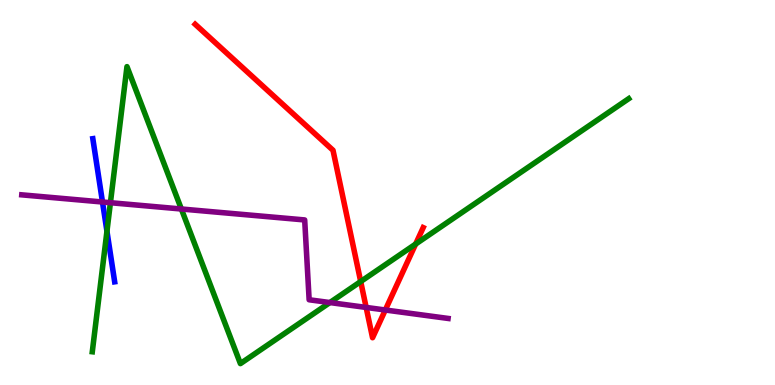[{'lines': ['blue', 'red'], 'intersections': []}, {'lines': ['green', 'red'], 'intersections': [{'x': 4.65, 'y': 2.69}, {'x': 5.36, 'y': 3.66}]}, {'lines': ['purple', 'red'], 'intersections': [{'x': 4.72, 'y': 2.01}, {'x': 4.97, 'y': 1.95}]}, {'lines': ['blue', 'green'], 'intersections': [{'x': 1.38, 'y': 3.99}]}, {'lines': ['blue', 'purple'], 'intersections': [{'x': 1.32, 'y': 4.75}]}, {'lines': ['green', 'purple'], 'intersections': [{'x': 1.42, 'y': 4.73}, {'x': 2.34, 'y': 4.57}, {'x': 4.26, 'y': 2.14}]}]